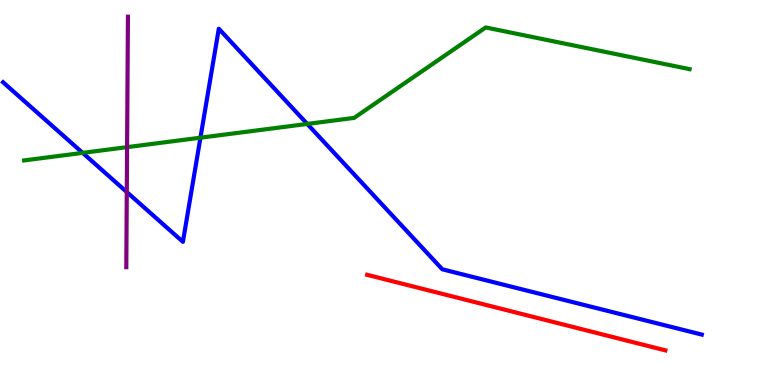[{'lines': ['blue', 'red'], 'intersections': []}, {'lines': ['green', 'red'], 'intersections': []}, {'lines': ['purple', 'red'], 'intersections': []}, {'lines': ['blue', 'green'], 'intersections': [{'x': 1.07, 'y': 6.03}, {'x': 2.59, 'y': 6.42}, {'x': 3.96, 'y': 6.78}]}, {'lines': ['blue', 'purple'], 'intersections': [{'x': 1.64, 'y': 5.01}]}, {'lines': ['green', 'purple'], 'intersections': [{'x': 1.64, 'y': 6.18}]}]